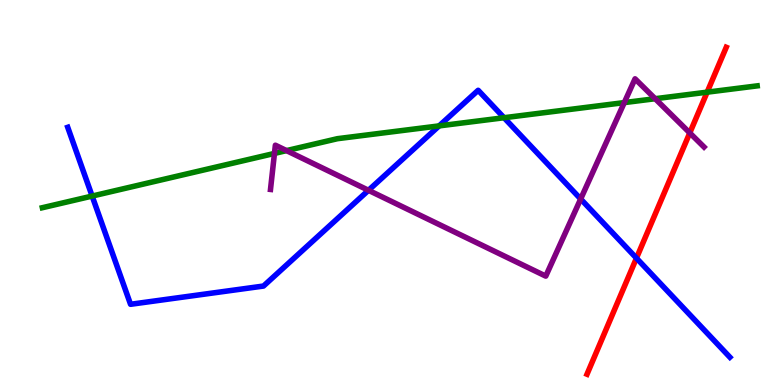[{'lines': ['blue', 'red'], 'intersections': [{'x': 8.21, 'y': 3.3}]}, {'lines': ['green', 'red'], 'intersections': [{'x': 9.12, 'y': 7.61}]}, {'lines': ['purple', 'red'], 'intersections': [{'x': 8.9, 'y': 6.55}]}, {'lines': ['blue', 'green'], 'intersections': [{'x': 1.19, 'y': 4.91}, {'x': 5.67, 'y': 6.73}, {'x': 6.5, 'y': 6.94}]}, {'lines': ['blue', 'purple'], 'intersections': [{'x': 4.75, 'y': 5.06}, {'x': 7.49, 'y': 4.83}]}, {'lines': ['green', 'purple'], 'intersections': [{'x': 3.54, 'y': 6.02}, {'x': 3.7, 'y': 6.09}, {'x': 8.06, 'y': 7.34}, {'x': 8.45, 'y': 7.44}]}]